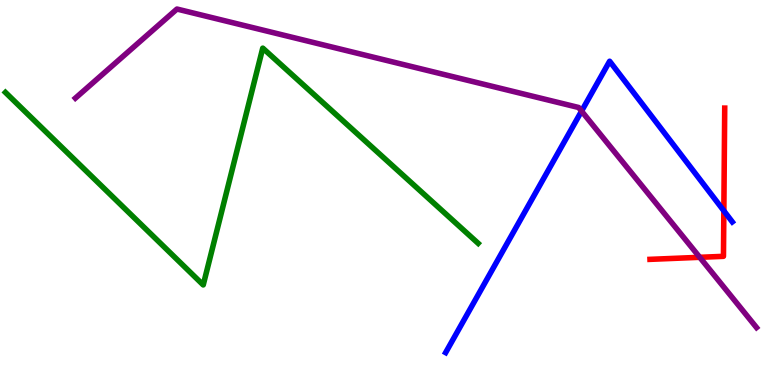[{'lines': ['blue', 'red'], 'intersections': [{'x': 9.34, 'y': 4.52}]}, {'lines': ['green', 'red'], 'intersections': []}, {'lines': ['purple', 'red'], 'intersections': [{'x': 9.03, 'y': 3.32}]}, {'lines': ['blue', 'green'], 'intersections': []}, {'lines': ['blue', 'purple'], 'intersections': [{'x': 7.5, 'y': 7.11}]}, {'lines': ['green', 'purple'], 'intersections': []}]